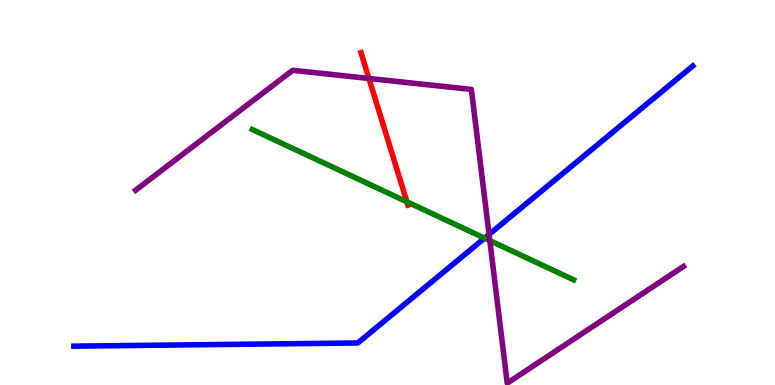[{'lines': ['blue', 'red'], 'intersections': []}, {'lines': ['green', 'red'], 'intersections': [{'x': 5.25, 'y': 4.76}]}, {'lines': ['purple', 'red'], 'intersections': [{'x': 4.76, 'y': 7.96}]}, {'lines': ['blue', 'green'], 'intersections': [{'x': 6.25, 'y': 3.81}]}, {'lines': ['blue', 'purple'], 'intersections': [{'x': 6.31, 'y': 3.91}]}, {'lines': ['green', 'purple'], 'intersections': [{'x': 6.32, 'y': 3.75}]}]